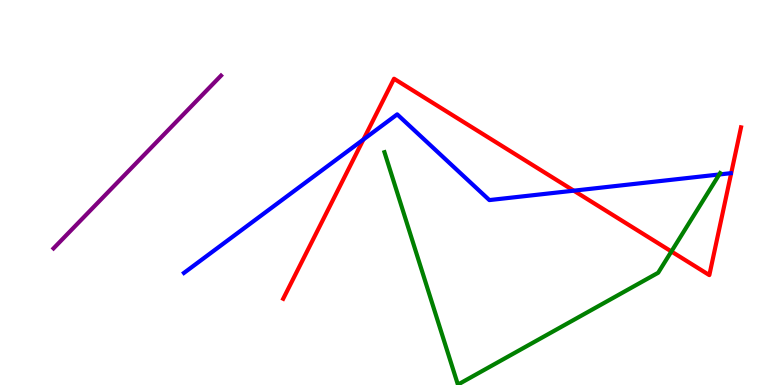[{'lines': ['blue', 'red'], 'intersections': [{'x': 4.69, 'y': 6.38}, {'x': 7.4, 'y': 5.05}]}, {'lines': ['green', 'red'], 'intersections': [{'x': 8.66, 'y': 3.47}]}, {'lines': ['purple', 'red'], 'intersections': []}, {'lines': ['blue', 'green'], 'intersections': [{'x': 9.28, 'y': 5.47}]}, {'lines': ['blue', 'purple'], 'intersections': []}, {'lines': ['green', 'purple'], 'intersections': []}]